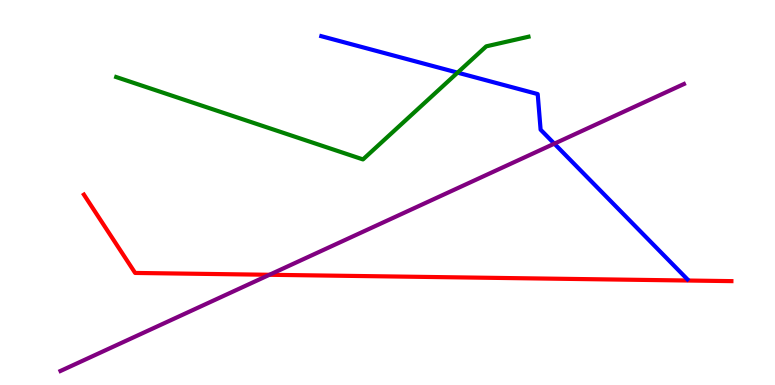[{'lines': ['blue', 'red'], 'intersections': []}, {'lines': ['green', 'red'], 'intersections': []}, {'lines': ['purple', 'red'], 'intersections': [{'x': 3.48, 'y': 2.86}]}, {'lines': ['blue', 'green'], 'intersections': [{'x': 5.9, 'y': 8.11}]}, {'lines': ['blue', 'purple'], 'intersections': [{'x': 7.15, 'y': 6.27}]}, {'lines': ['green', 'purple'], 'intersections': []}]